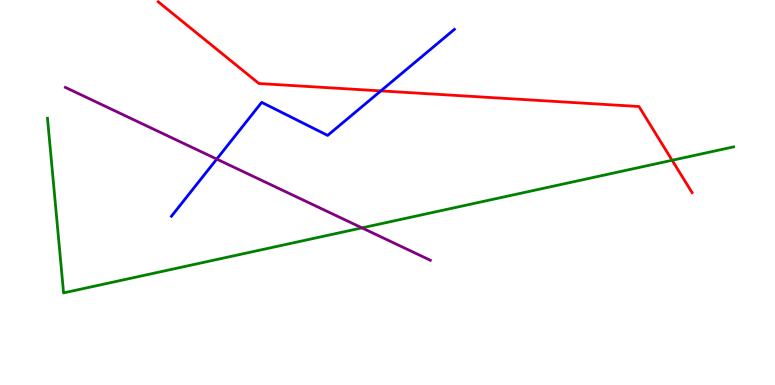[{'lines': ['blue', 'red'], 'intersections': [{'x': 4.91, 'y': 7.64}]}, {'lines': ['green', 'red'], 'intersections': [{'x': 8.67, 'y': 5.84}]}, {'lines': ['purple', 'red'], 'intersections': []}, {'lines': ['blue', 'green'], 'intersections': []}, {'lines': ['blue', 'purple'], 'intersections': [{'x': 2.8, 'y': 5.87}]}, {'lines': ['green', 'purple'], 'intersections': [{'x': 4.67, 'y': 4.08}]}]